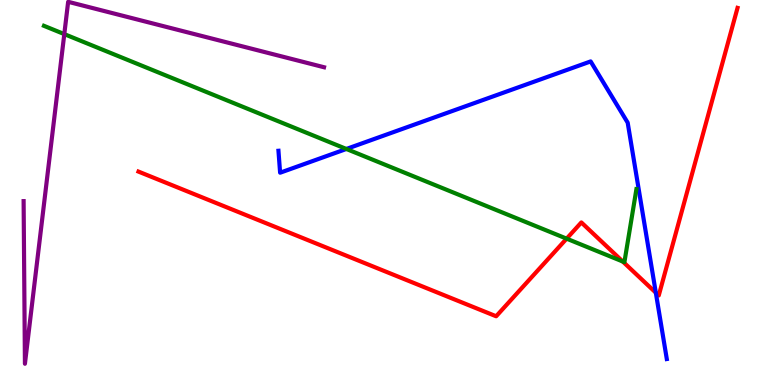[{'lines': ['blue', 'red'], 'intersections': [{'x': 8.46, 'y': 2.4}]}, {'lines': ['green', 'red'], 'intersections': [{'x': 7.31, 'y': 3.8}, {'x': 8.04, 'y': 3.21}]}, {'lines': ['purple', 'red'], 'intersections': []}, {'lines': ['blue', 'green'], 'intersections': [{'x': 4.47, 'y': 6.13}]}, {'lines': ['blue', 'purple'], 'intersections': []}, {'lines': ['green', 'purple'], 'intersections': [{'x': 0.83, 'y': 9.11}]}]